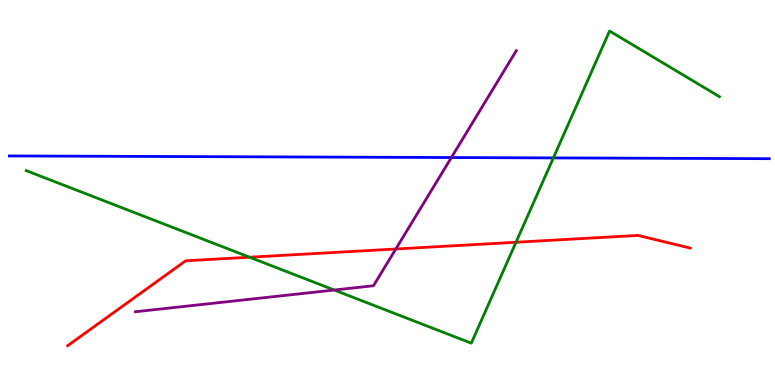[{'lines': ['blue', 'red'], 'intersections': []}, {'lines': ['green', 'red'], 'intersections': [{'x': 3.22, 'y': 3.32}, {'x': 6.66, 'y': 3.71}]}, {'lines': ['purple', 'red'], 'intersections': [{'x': 5.11, 'y': 3.53}]}, {'lines': ['blue', 'green'], 'intersections': [{'x': 7.14, 'y': 5.9}]}, {'lines': ['blue', 'purple'], 'intersections': [{'x': 5.82, 'y': 5.91}]}, {'lines': ['green', 'purple'], 'intersections': [{'x': 4.31, 'y': 2.47}]}]